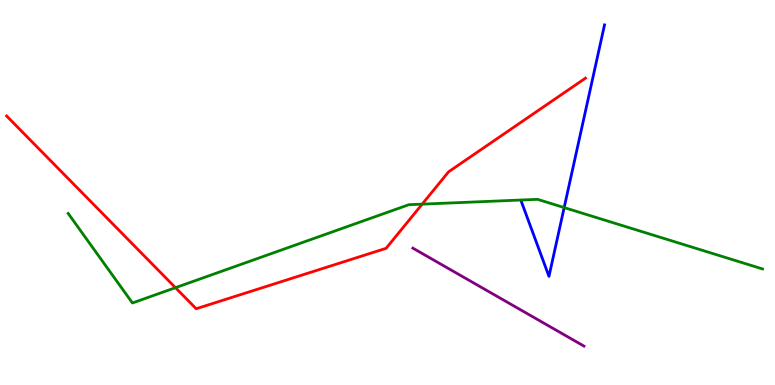[{'lines': ['blue', 'red'], 'intersections': []}, {'lines': ['green', 'red'], 'intersections': [{'x': 2.26, 'y': 2.53}, {'x': 5.45, 'y': 4.7}]}, {'lines': ['purple', 'red'], 'intersections': []}, {'lines': ['blue', 'green'], 'intersections': [{'x': 7.28, 'y': 4.61}]}, {'lines': ['blue', 'purple'], 'intersections': []}, {'lines': ['green', 'purple'], 'intersections': []}]